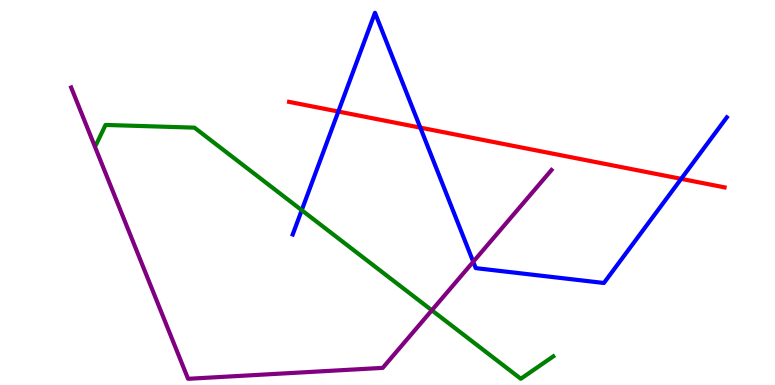[{'lines': ['blue', 'red'], 'intersections': [{'x': 4.37, 'y': 7.1}, {'x': 5.42, 'y': 6.68}, {'x': 8.79, 'y': 5.35}]}, {'lines': ['green', 'red'], 'intersections': []}, {'lines': ['purple', 'red'], 'intersections': []}, {'lines': ['blue', 'green'], 'intersections': [{'x': 3.89, 'y': 4.54}]}, {'lines': ['blue', 'purple'], 'intersections': [{'x': 6.11, 'y': 3.2}]}, {'lines': ['green', 'purple'], 'intersections': [{'x': 5.57, 'y': 1.94}]}]